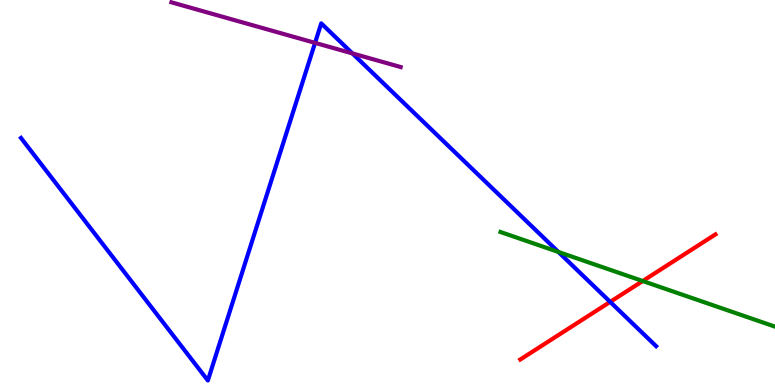[{'lines': ['blue', 'red'], 'intersections': [{'x': 7.87, 'y': 2.16}]}, {'lines': ['green', 'red'], 'intersections': [{'x': 8.29, 'y': 2.7}]}, {'lines': ['purple', 'red'], 'intersections': []}, {'lines': ['blue', 'green'], 'intersections': [{'x': 7.21, 'y': 3.46}]}, {'lines': ['blue', 'purple'], 'intersections': [{'x': 4.07, 'y': 8.89}, {'x': 4.55, 'y': 8.61}]}, {'lines': ['green', 'purple'], 'intersections': []}]